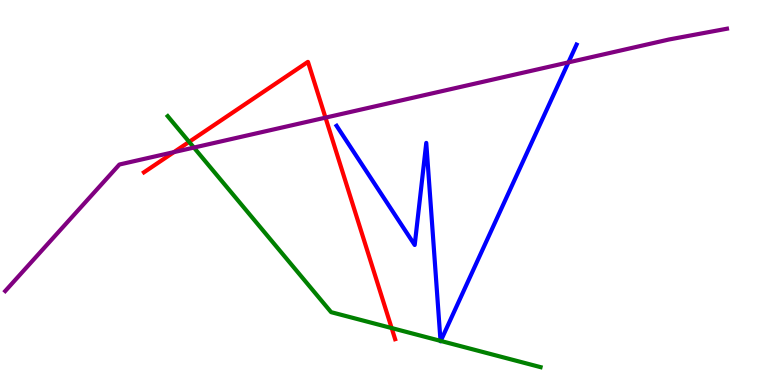[{'lines': ['blue', 'red'], 'intersections': []}, {'lines': ['green', 'red'], 'intersections': [{'x': 2.44, 'y': 6.31}, {'x': 5.05, 'y': 1.48}]}, {'lines': ['purple', 'red'], 'intersections': [{'x': 2.24, 'y': 6.05}, {'x': 4.2, 'y': 6.94}]}, {'lines': ['blue', 'green'], 'intersections': [{'x': 5.68, 'y': 1.15}, {'x': 5.69, 'y': 1.14}]}, {'lines': ['blue', 'purple'], 'intersections': [{'x': 7.33, 'y': 8.38}]}, {'lines': ['green', 'purple'], 'intersections': [{'x': 2.5, 'y': 6.17}]}]